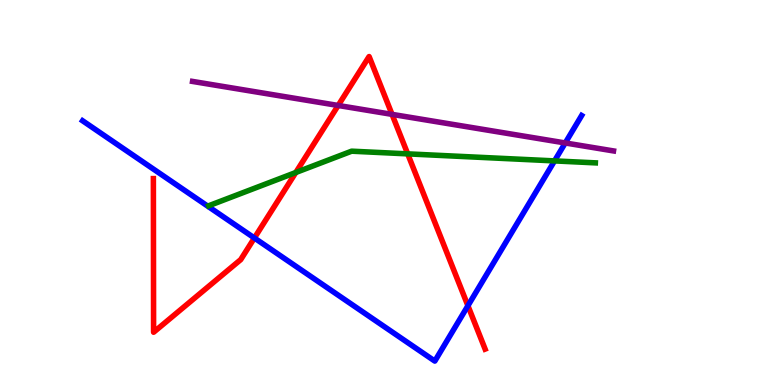[{'lines': ['blue', 'red'], 'intersections': [{'x': 3.28, 'y': 3.82}, {'x': 6.04, 'y': 2.06}]}, {'lines': ['green', 'red'], 'intersections': [{'x': 3.82, 'y': 5.52}, {'x': 5.26, 'y': 6.0}]}, {'lines': ['purple', 'red'], 'intersections': [{'x': 4.36, 'y': 7.26}, {'x': 5.06, 'y': 7.03}]}, {'lines': ['blue', 'green'], 'intersections': [{'x': 7.16, 'y': 5.82}]}, {'lines': ['blue', 'purple'], 'intersections': [{'x': 7.29, 'y': 6.29}]}, {'lines': ['green', 'purple'], 'intersections': []}]